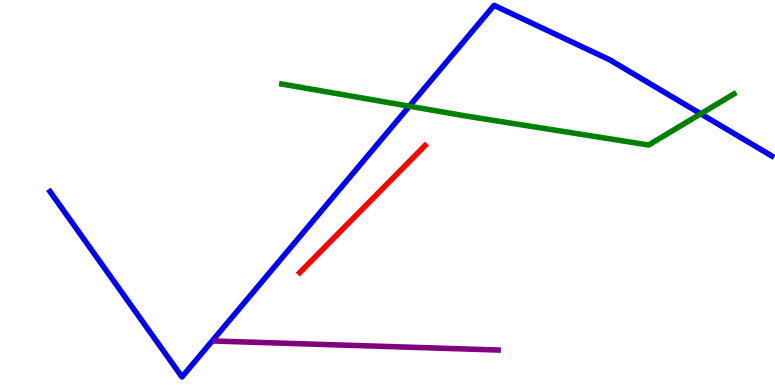[{'lines': ['blue', 'red'], 'intersections': []}, {'lines': ['green', 'red'], 'intersections': []}, {'lines': ['purple', 'red'], 'intersections': []}, {'lines': ['blue', 'green'], 'intersections': [{'x': 5.28, 'y': 7.24}, {'x': 9.04, 'y': 7.04}]}, {'lines': ['blue', 'purple'], 'intersections': []}, {'lines': ['green', 'purple'], 'intersections': []}]